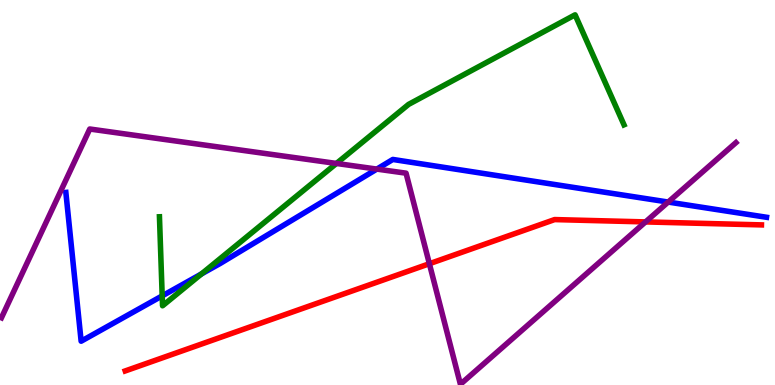[{'lines': ['blue', 'red'], 'intersections': []}, {'lines': ['green', 'red'], 'intersections': []}, {'lines': ['purple', 'red'], 'intersections': [{'x': 5.54, 'y': 3.15}, {'x': 8.33, 'y': 4.24}]}, {'lines': ['blue', 'green'], 'intersections': [{'x': 2.09, 'y': 2.31}, {'x': 2.6, 'y': 2.88}]}, {'lines': ['blue', 'purple'], 'intersections': [{'x': 4.86, 'y': 5.61}, {'x': 8.62, 'y': 4.75}]}, {'lines': ['green', 'purple'], 'intersections': [{'x': 4.34, 'y': 5.75}]}]